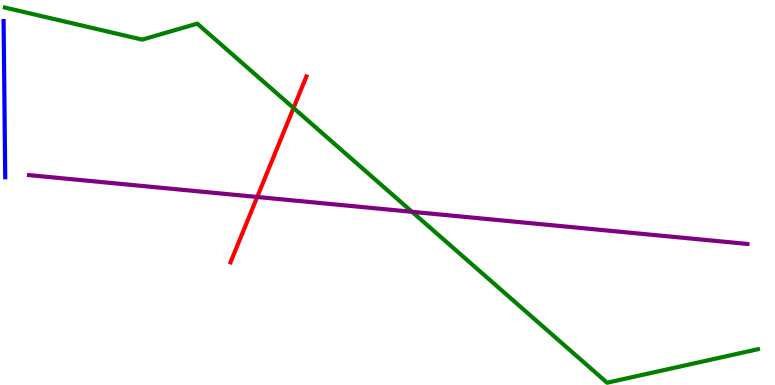[{'lines': ['blue', 'red'], 'intersections': []}, {'lines': ['green', 'red'], 'intersections': [{'x': 3.79, 'y': 7.2}]}, {'lines': ['purple', 'red'], 'intersections': [{'x': 3.32, 'y': 4.88}]}, {'lines': ['blue', 'green'], 'intersections': []}, {'lines': ['blue', 'purple'], 'intersections': []}, {'lines': ['green', 'purple'], 'intersections': [{'x': 5.32, 'y': 4.5}]}]